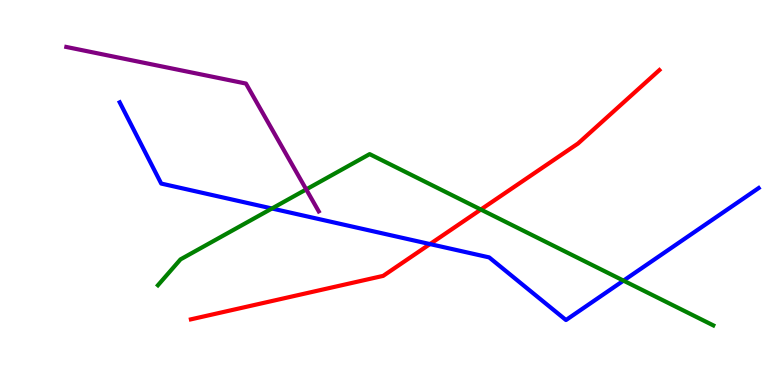[{'lines': ['blue', 'red'], 'intersections': [{'x': 5.55, 'y': 3.66}]}, {'lines': ['green', 'red'], 'intersections': [{'x': 6.2, 'y': 4.56}]}, {'lines': ['purple', 'red'], 'intersections': []}, {'lines': ['blue', 'green'], 'intersections': [{'x': 3.51, 'y': 4.58}, {'x': 8.05, 'y': 2.71}]}, {'lines': ['blue', 'purple'], 'intersections': []}, {'lines': ['green', 'purple'], 'intersections': [{'x': 3.95, 'y': 5.08}]}]